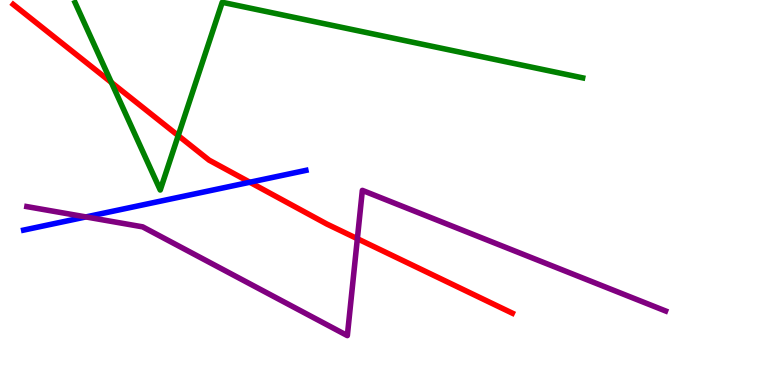[{'lines': ['blue', 'red'], 'intersections': [{'x': 3.22, 'y': 5.27}]}, {'lines': ['green', 'red'], 'intersections': [{'x': 1.44, 'y': 7.86}, {'x': 2.3, 'y': 6.48}]}, {'lines': ['purple', 'red'], 'intersections': [{'x': 4.61, 'y': 3.8}]}, {'lines': ['blue', 'green'], 'intersections': []}, {'lines': ['blue', 'purple'], 'intersections': [{'x': 1.11, 'y': 4.37}]}, {'lines': ['green', 'purple'], 'intersections': []}]